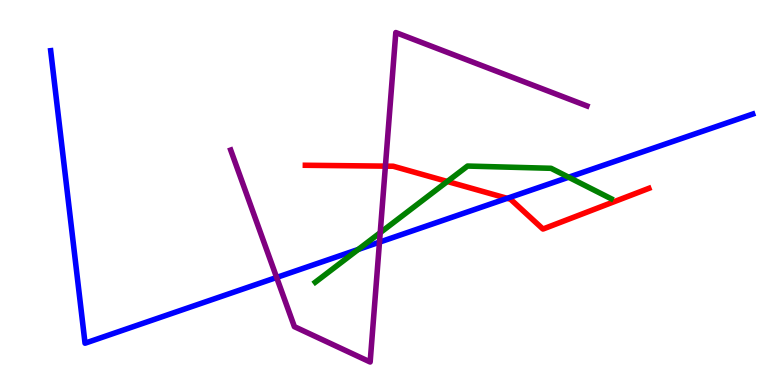[{'lines': ['blue', 'red'], 'intersections': [{'x': 6.54, 'y': 4.85}]}, {'lines': ['green', 'red'], 'intersections': [{'x': 5.77, 'y': 5.29}]}, {'lines': ['purple', 'red'], 'intersections': [{'x': 4.97, 'y': 5.68}]}, {'lines': ['blue', 'green'], 'intersections': [{'x': 4.62, 'y': 3.52}, {'x': 7.34, 'y': 5.4}]}, {'lines': ['blue', 'purple'], 'intersections': [{'x': 3.57, 'y': 2.79}, {'x': 4.9, 'y': 3.71}]}, {'lines': ['green', 'purple'], 'intersections': [{'x': 4.91, 'y': 3.96}]}]